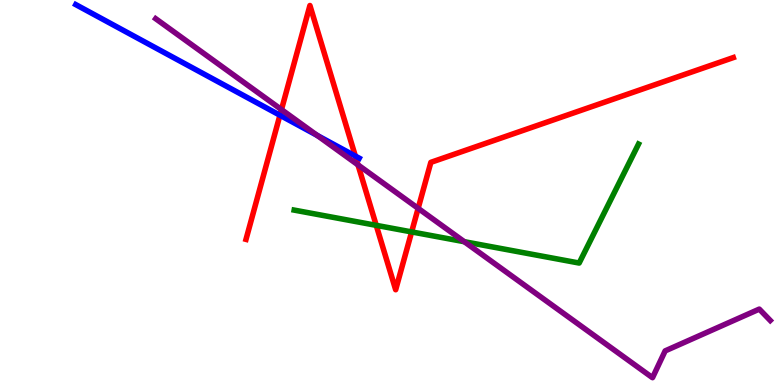[{'lines': ['blue', 'red'], 'intersections': [{'x': 3.61, 'y': 7.01}, {'x': 4.59, 'y': 5.95}]}, {'lines': ['green', 'red'], 'intersections': [{'x': 4.85, 'y': 4.15}, {'x': 5.31, 'y': 3.98}]}, {'lines': ['purple', 'red'], 'intersections': [{'x': 3.63, 'y': 7.15}, {'x': 4.62, 'y': 5.72}, {'x': 5.4, 'y': 4.59}]}, {'lines': ['blue', 'green'], 'intersections': []}, {'lines': ['blue', 'purple'], 'intersections': [{'x': 4.09, 'y': 6.48}]}, {'lines': ['green', 'purple'], 'intersections': [{'x': 5.99, 'y': 3.72}]}]